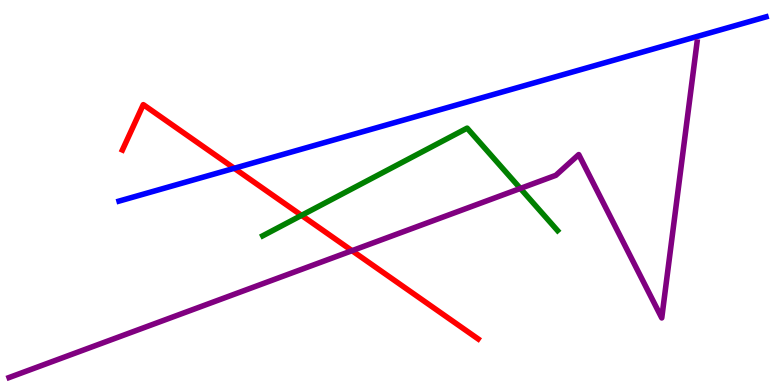[{'lines': ['blue', 'red'], 'intersections': [{'x': 3.02, 'y': 5.63}]}, {'lines': ['green', 'red'], 'intersections': [{'x': 3.89, 'y': 4.41}]}, {'lines': ['purple', 'red'], 'intersections': [{'x': 4.54, 'y': 3.49}]}, {'lines': ['blue', 'green'], 'intersections': []}, {'lines': ['blue', 'purple'], 'intersections': []}, {'lines': ['green', 'purple'], 'intersections': [{'x': 6.71, 'y': 5.11}]}]